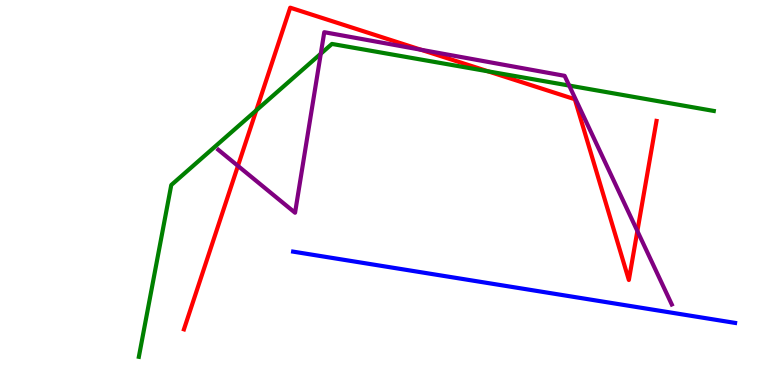[{'lines': ['blue', 'red'], 'intersections': []}, {'lines': ['green', 'red'], 'intersections': [{'x': 3.31, 'y': 7.13}, {'x': 6.3, 'y': 8.15}]}, {'lines': ['purple', 'red'], 'intersections': [{'x': 3.07, 'y': 5.69}, {'x': 5.43, 'y': 8.71}, {'x': 8.22, 'y': 4.0}]}, {'lines': ['blue', 'green'], 'intersections': []}, {'lines': ['blue', 'purple'], 'intersections': []}, {'lines': ['green', 'purple'], 'intersections': [{'x': 4.14, 'y': 8.6}, {'x': 7.34, 'y': 7.78}]}]